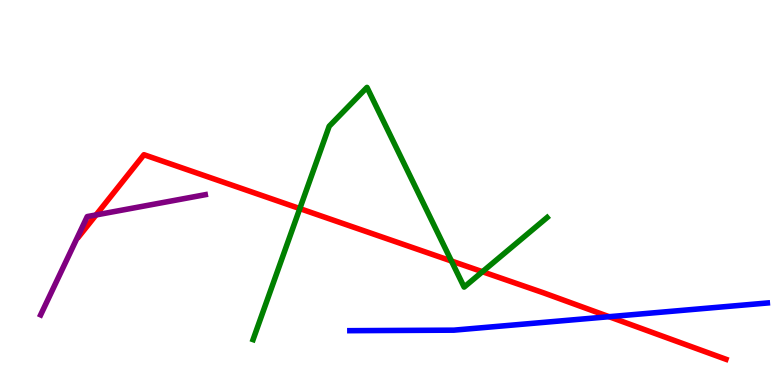[{'lines': ['blue', 'red'], 'intersections': [{'x': 7.86, 'y': 1.77}]}, {'lines': ['green', 'red'], 'intersections': [{'x': 3.87, 'y': 4.58}, {'x': 5.83, 'y': 3.22}, {'x': 6.23, 'y': 2.94}]}, {'lines': ['purple', 'red'], 'intersections': [{'x': 1.24, 'y': 4.42}]}, {'lines': ['blue', 'green'], 'intersections': []}, {'lines': ['blue', 'purple'], 'intersections': []}, {'lines': ['green', 'purple'], 'intersections': []}]